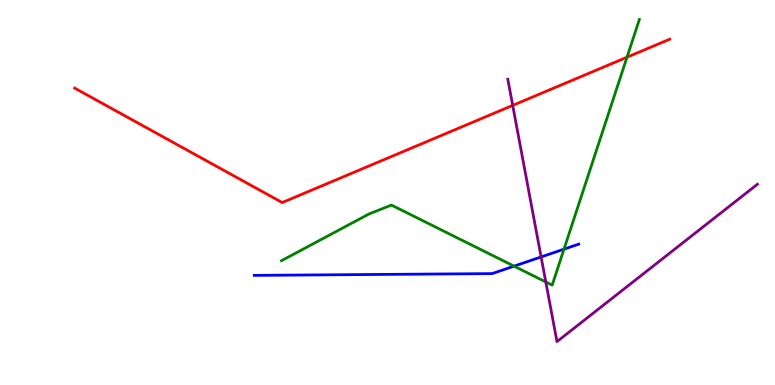[{'lines': ['blue', 'red'], 'intersections': []}, {'lines': ['green', 'red'], 'intersections': [{'x': 8.09, 'y': 8.51}]}, {'lines': ['purple', 'red'], 'intersections': [{'x': 6.62, 'y': 7.26}]}, {'lines': ['blue', 'green'], 'intersections': [{'x': 6.63, 'y': 3.09}, {'x': 7.28, 'y': 3.53}]}, {'lines': ['blue', 'purple'], 'intersections': [{'x': 6.98, 'y': 3.33}]}, {'lines': ['green', 'purple'], 'intersections': [{'x': 7.04, 'y': 2.68}]}]